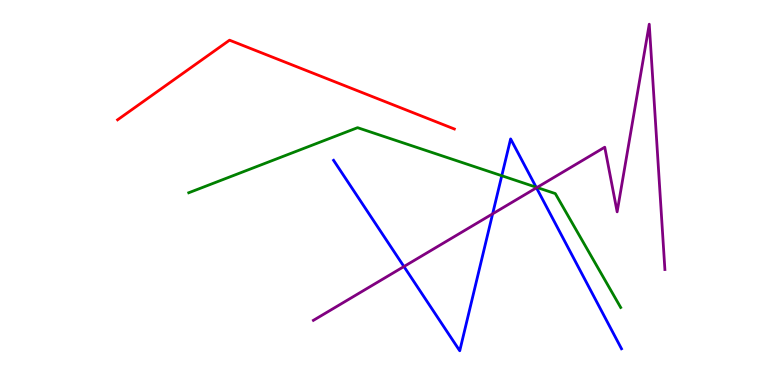[{'lines': ['blue', 'red'], 'intersections': []}, {'lines': ['green', 'red'], 'intersections': []}, {'lines': ['purple', 'red'], 'intersections': []}, {'lines': ['blue', 'green'], 'intersections': [{'x': 6.47, 'y': 5.44}, {'x': 6.92, 'y': 5.14}]}, {'lines': ['blue', 'purple'], 'intersections': [{'x': 5.21, 'y': 3.08}, {'x': 6.36, 'y': 4.45}, {'x': 6.92, 'y': 5.12}]}, {'lines': ['green', 'purple'], 'intersections': [{'x': 6.93, 'y': 5.13}]}]